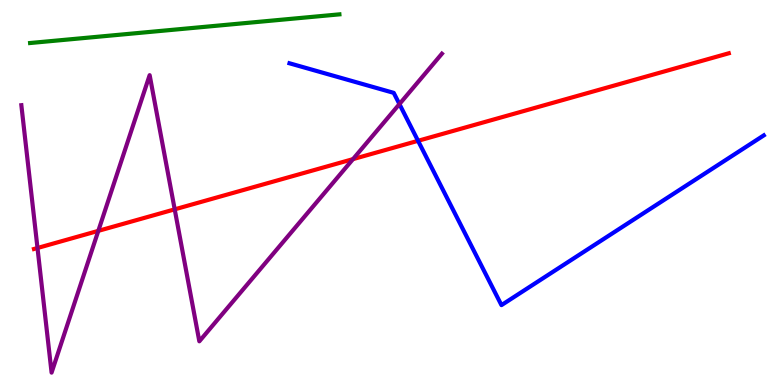[{'lines': ['blue', 'red'], 'intersections': [{'x': 5.39, 'y': 6.34}]}, {'lines': ['green', 'red'], 'intersections': []}, {'lines': ['purple', 'red'], 'intersections': [{'x': 0.484, 'y': 3.56}, {'x': 1.27, 'y': 4.0}, {'x': 2.25, 'y': 4.56}, {'x': 4.55, 'y': 5.87}]}, {'lines': ['blue', 'green'], 'intersections': []}, {'lines': ['blue', 'purple'], 'intersections': [{'x': 5.15, 'y': 7.3}]}, {'lines': ['green', 'purple'], 'intersections': []}]